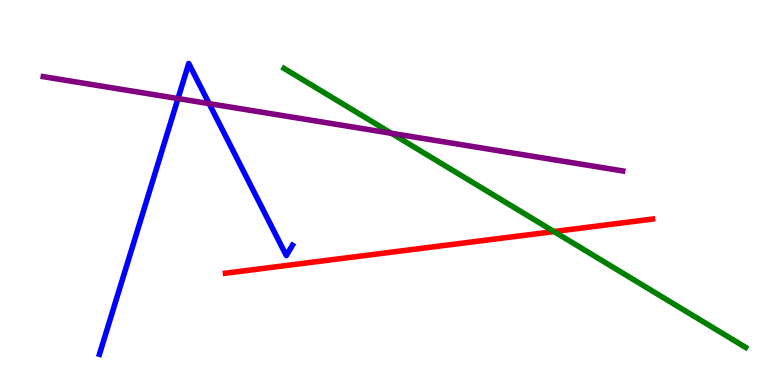[{'lines': ['blue', 'red'], 'intersections': []}, {'lines': ['green', 'red'], 'intersections': [{'x': 7.15, 'y': 3.99}]}, {'lines': ['purple', 'red'], 'intersections': []}, {'lines': ['blue', 'green'], 'intersections': []}, {'lines': ['blue', 'purple'], 'intersections': [{'x': 2.3, 'y': 7.44}, {'x': 2.7, 'y': 7.31}]}, {'lines': ['green', 'purple'], 'intersections': [{'x': 5.05, 'y': 6.54}]}]